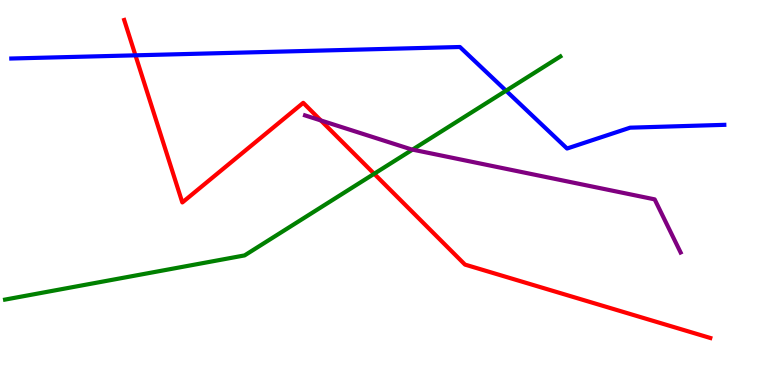[{'lines': ['blue', 'red'], 'intersections': [{'x': 1.75, 'y': 8.56}]}, {'lines': ['green', 'red'], 'intersections': [{'x': 4.83, 'y': 5.49}]}, {'lines': ['purple', 'red'], 'intersections': [{'x': 4.14, 'y': 6.87}]}, {'lines': ['blue', 'green'], 'intersections': [{'x': 6.53, 'y': 7.64}]}, {'lines': ['blue', 'purple'], 'intersections': []}, {'lines': ['green', 'purple'], 'intersections': [{'x': 5.32, 'y': 6.11}]}]